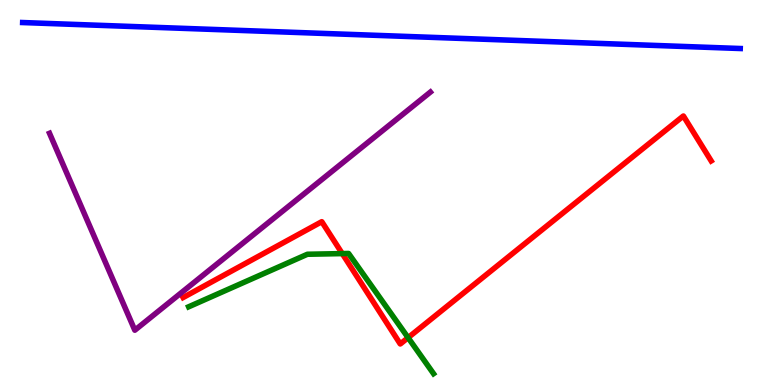[{'lines': ['blue', 'red'], 'intersections': []}, {'lines': ['green', 'red'], 'intersections': [{'x': 4.42, 'y': 3.41}, {'x': 5.27, 'y': 1.23}]}, {'lines': ['purple', 'red'], 'intersections': []}, {'lines': ['blue', 'green'], 'intersections': []}, {'lines': ['blue', 'purple'], 'intersections': []}, {'lines': ['green', 'purple'], 'intersections': []}]